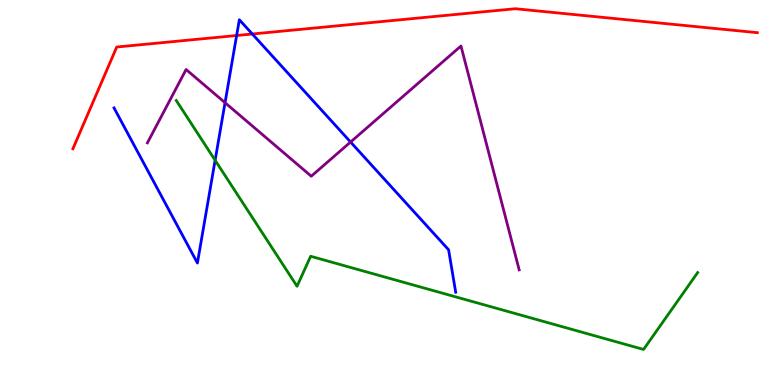[{'lines': ['blue', 'red'], 'intersections': [{'x': 3.05, 'y': 9.08}, {'x': 3.26, 'y': 9.12}]}, {'lines': ['green', 'red'], 'intersections': []}, {'lines': ['purple', 'red'], 'intersections': []}, {'lines': ['blue', 'green'], 'intersections': [{'x': 2.78, 'y': 5.84}]}, {'lines': ['blue', 'purple'], 'intersections': [{'x': 2.9, 'y': 7.33}, {'x': 4.52, 'y': 6.31}]}, {'lines': ['green', 'purple'], 'intersections': []}]